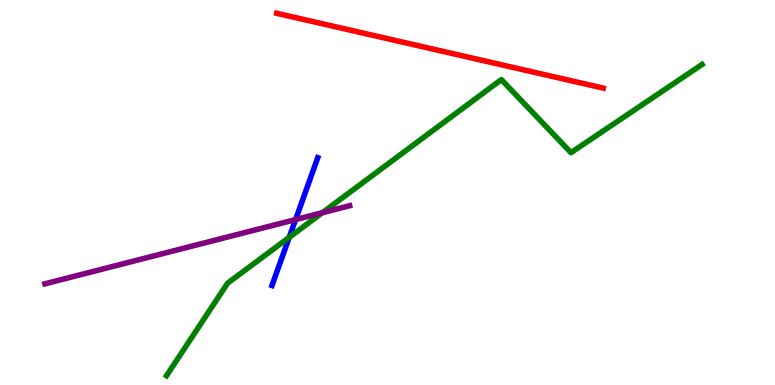[{'lines': ['blue', 'red'], 'intersections': []}, {'lines': ['green', 'red'], 'intersections': []}, {'lines': ['purple', 'red'], 'intersections': []}, {'lines': ['blue', 'green'], 'intersections': [{'x': 3.73, 'y': 3.84}]}, {'lines': ['blue', 'purple'], 'intersections': [{'x': 3.81, 'y': 4.3}]}, {'lines': ['green', 'purple'], 'intersections': [{'x': 4.16, 'y': 4.47}]}]